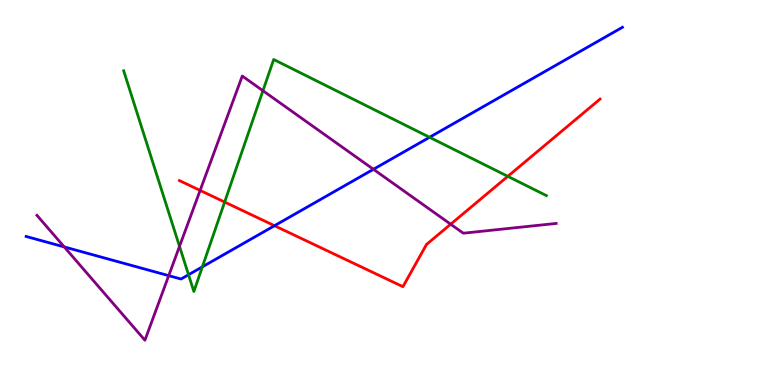[{'lines': ['blue', 'red'], 'intersections': [{'x': 3.54, 'y': 4.14}]}, {'lines': ['green', 'red'], 'intersections': [{'x': 2.9, 'y': 4.75}, {'x': 6.55, 'y': 5.42}]}, {'lines': ['purple', 'red'], 'intersections': [{'x': 2.58, 'y': 5.05}, {'x': 5.82, 'y': 4.18}]}, {'lines': ['blue', 'green'], 'intersections': [{'x': 2.43, 'y': 2.86}, {'x': 2.61, 'y': 3.07}, {'x': 5.54, 'y': 6.43}]}, {'lines': ['blue', 'purple'], 'intersections': [{'x': 0.829, 'y': 3.59}, {'x': 2.18, 'y': 2.84}, {'x': 4.82, 'y': 5.6}]}, {'lines': ['green', 'purple'], 'intersections': [{'x': 2.32, 'y': 3.6}, {'x': 3.39, 'y': 7.64}]}]